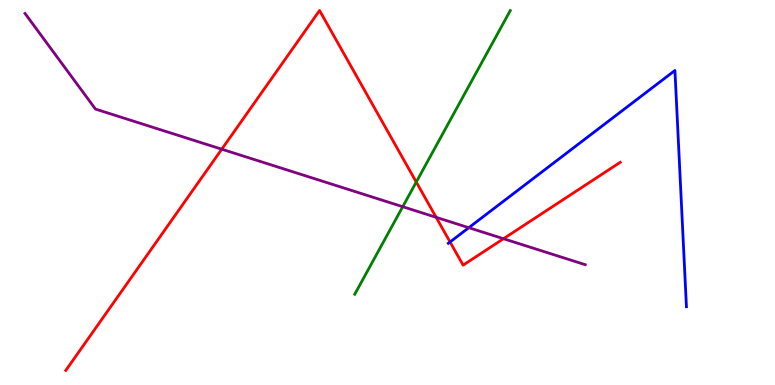[{'lines': ['blue', 'red'], 'intersections': [{'x': 5.81, 'y': 3.71}]}, {'lines': ['green', 'red'], 'intersections': [{'x': 5.37, 'y': 5.27}]}, {'lines': ['purple', 'red'], 'intersections': [{'x': 2.86, 'y': 6.12}, {'x': 5.63, 'y': 4.36}, {'x': 6.5, 'y': 3.8}]}, {'lines': ['blue', 'green'], 'intersections': []}, {'lines': ['blue', 'purple'], 'intersections': [{'x': 6.05, 'y': 4.09}]}, {'lines': ['green', 'purple'], 'intersections': [{'x': 5.2, 'y': 4.63}]}]